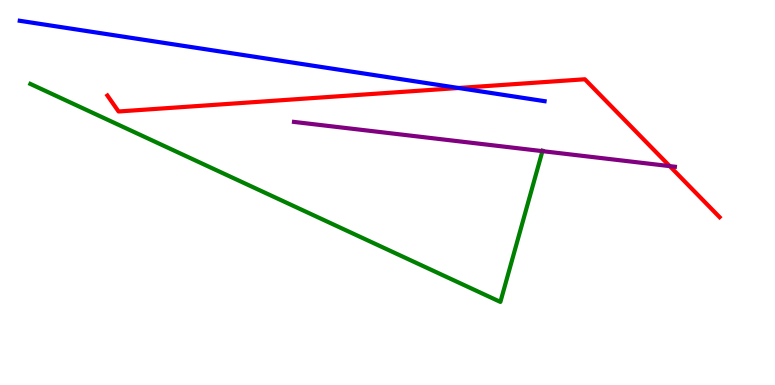[{'lines': ['blue', 'red'], 'intersections': [{'x': 5.92, 'y': 7.71}]}, {'lines': ['green', 'red'], 'intersections': []}, {'lines': ['purple', 'red'], 'intersections': [{'x': 8.64, 'y': 5.69}]}, {'lines': ['blue', 'green'], 'intersections': []}, {'lines': ['blue', 'purple'], 'intersections': []}, {'lines': ['green', 'purple'], 'intersections': [{'x': 7.0, 'y': 6.07}]}]